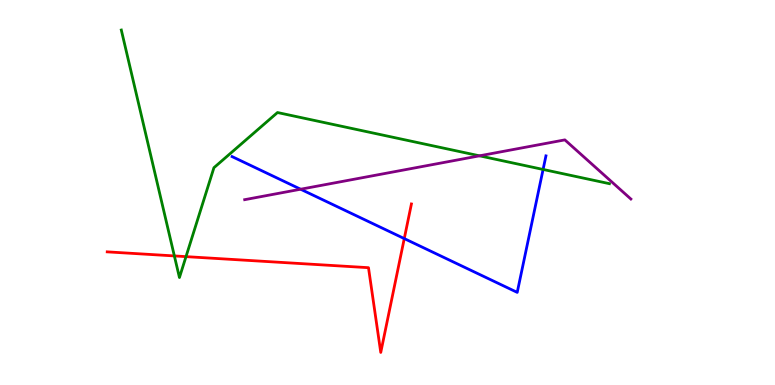[{'lines': ['blue', 'red'], 'intersections': [{'x': 5.22, 'y': 3.8}]}, {'lines': ['green', 'red'], 'intersections': [{'x': 2.25, 'y': 3.35}, {'x': 2.4, 'y': 3.33}]}, {'lines': ['purple', 'red'], 'intersections': []}, {'lines': ['blue', 'green'], 'intersections': [{'x': 7.01, 'y': 5.6}]}, {'lines': ['blue', 'purple'], 'intersections': [{'x': 3.88, 'y': 5.09}]}, {'lines': ['green', 'purple'], 'intersections': [{'x': 6.19, 'y': 5.95}]}]